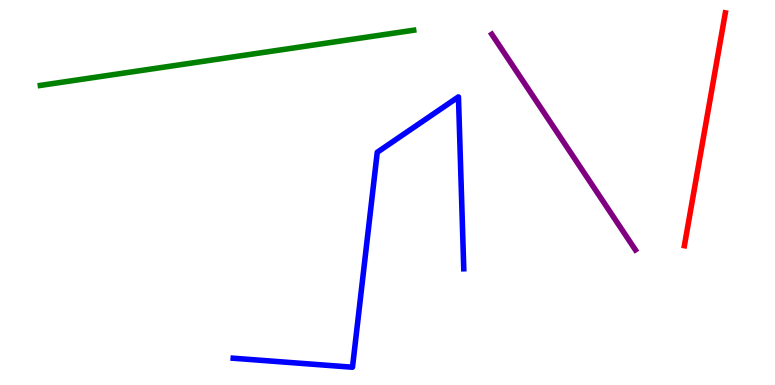[{'lines': ['blue', 'red'], 'intersections': []}, {'lines': ['green', 'red'], 'intersections': []}, {'lines': ['purple', 'red'], 'intersections': []}, {'lines': ['blue', 'green'], 'intersections': []}, {'lines': ['blue', 'purple'], 'intersections': []}, {'lines': ['green', 'purple'], 'intersections': []}]